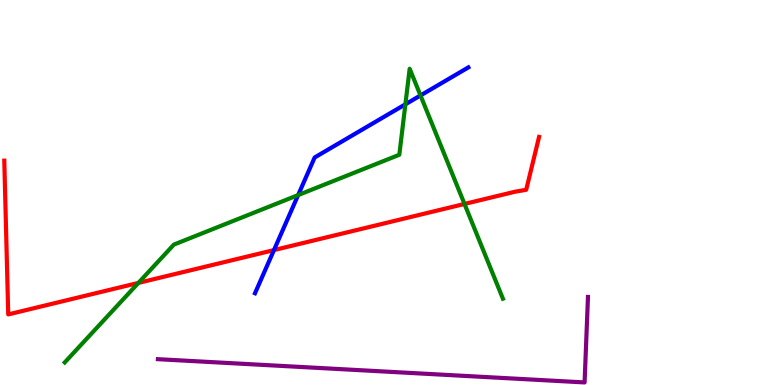[{'lines': ['blue', 'red'], 'intersections': [{'x': 3.54, 'y': 3.5}]}, {'lines': ['green', 'red'], 'intersections': [{'x': 1.79, 'y': 2.65}, {'x': 5.99, 'y': 4.7}]}, {'lines': ['purple', 'red'], 'intersections': []}, {'lines': ['blue', 'green'], 'intersections': [{'x': 3.85, 'y': 4.93}, {'x': 5.23, 'y': 7.29}, {'x': 5.43, 'y': 7.52}]}, {'lines': ['blue', 'purple'], 'intersections': []}, {'lines': ['green', 'purple'], 'intersections': []}]